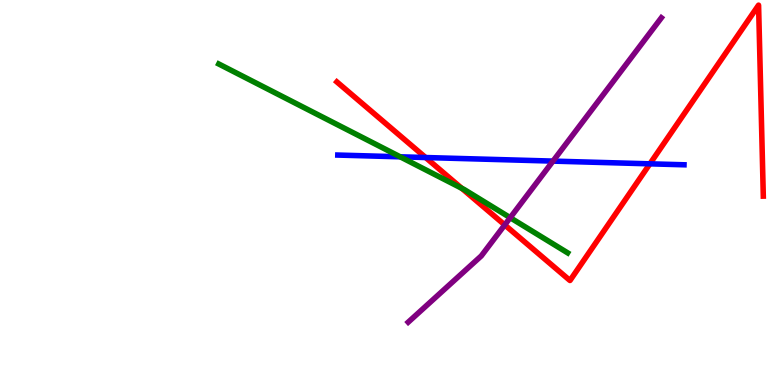[{'lines': ['blue', 'red'], 'intersections': [{'x': 5.49, 'y': 5.91}, {'x': 8.39, 'y': 5.74}]}, {'lines': ['green', 'red'], 'intersections': [{'x': 5.96, 'y': 5.11}]}, {'lines': ['purple', 'red'], 'intersections': [{'x': 6.51, 'y': 4.16}]}, {'lines': ['blue', 'green'], 'intersections': [{'x': 5.16, 'y': 5.93}]}, {'lines': ['blue', 'purple'], 'intersections': [{'x': 7.14, 'y': 5.82}]}, {'lines': ['green', 'purple'], 'intersections': [{'x': 6.58, 'y': 4.35}]}]